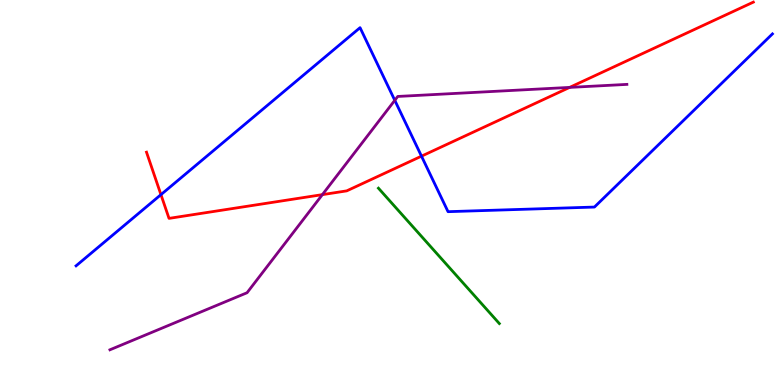[{'lines': ['blue', 'red'], 'intersections': [{'x': 2.08, 'y': 4.94}, {'x': 5.44, 'y': 5.94}]}, {'lines': ['green', 'red'], 'intersections': []}, {'lines': ['purple', 'red'], 'intersections': [{'x': 4.16, 'y': 4.94}, {'x': 7.35, 'y': 7.73}]}, {'lines': ['blue', 'green'], 'intersections': []}, {'lines': ['blue', 'purple'], 'intersections': [{'x': 5.09, 'y': 7.39}]}, {'lines': ['green', 'purple'], 'intersections': []}]